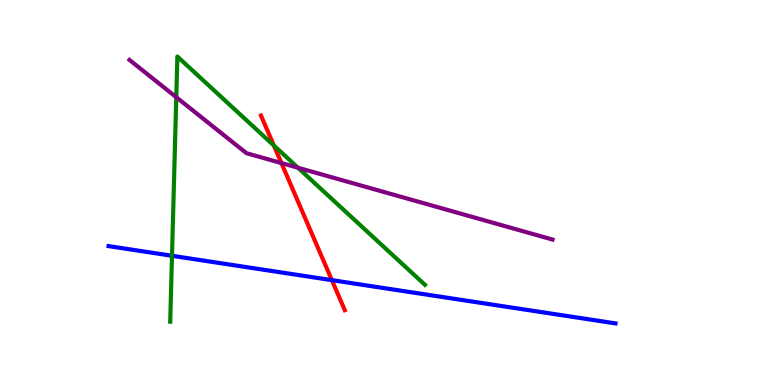[{'lines': ['blue', 'red'], 'intersections': [{'x': 4.28, 'y': 2.72}]}, {'lines': ['green', 'red'], 'intersections': [{'x': 3.53, 'y': 6.22}]}, {'lines': ['purple', 'red'], 'intersections': [{'x': 3.63, 'y': 5.76}]}, {'lines': ['blue', 'green'], 'intersections': [{'x': 2.22, 'y': 3.36}]}, {'lines': ['blue', 'purple'], 'intersections': []}, {'lines': ['green', 'purple'], 'intersections': [{'x': 2.27, 'y': 7.47}, {'x': 3.84, 'y': 5.64}]}]